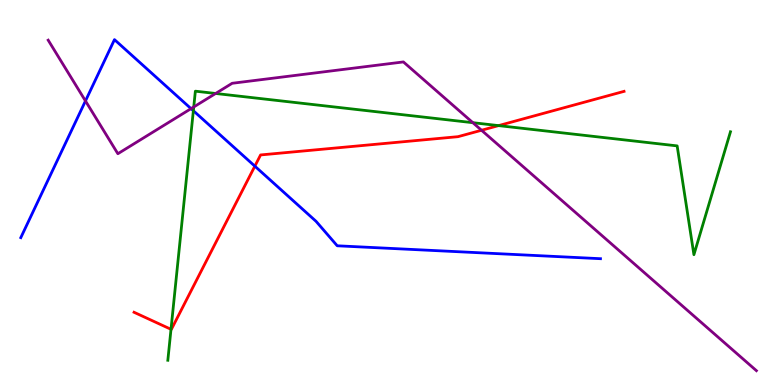[{'lines': ['blue', 'red'], 'intersections': [{'x': 3.29, 'y': 5.68}]}, {'lines': ['green', 'red'], 'intersections': [{'x': 2.21, 'y': 1.45}, {'x': 6.43, 'y': 6.74}]}, {'lines': ['purple', 'red'], 'intersections': [{'x': 6.21, 'y': 6.62}]}, {'lines': ['blue', 'green'], 'intersections': [{'x': 2.49, 'y': 7.12}]}, {'lines': ['blue', 'purple'], 'intersections': [{'x': 1.1, 'y': 7.38}, {'x': 2.46, 'y': 7.18}]}, {'lines': ['green', 'purple'], 'intersections': [{'x': 2.5, 'y': 7.22}, {'x': 2.78, 'y': 7.57}, {'x': 6.1, 'y': 6.81}]}]